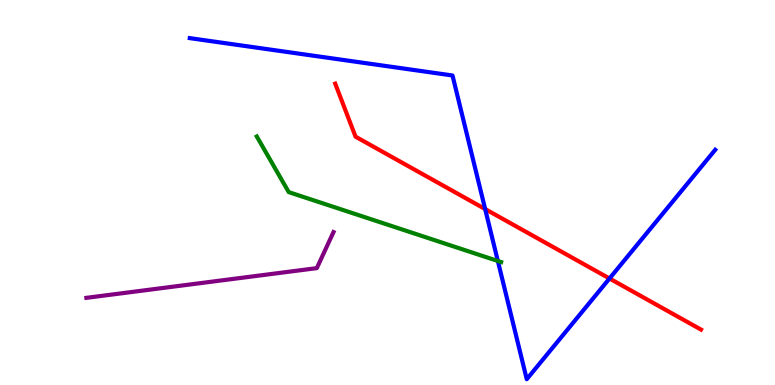[{'lines': ['blue', 'red'], 'intersections': [{'x': 6.26, 'y': 4.57}, {'x': 7.86, 'y': 2.77}]}, {'lines': ['green', 'red'], 'intersections': []}, {'lines': ['purple', 'red'], 'intersections': []}, {'lines': ['blue', 'green'], 'intersections': [{'x': 6.42, 'y': 3.22}]}, {'lines': ['blue', 'purple'], 'intersections': []}, {'lines': ['green', 'purple'], 'intersections': []}]